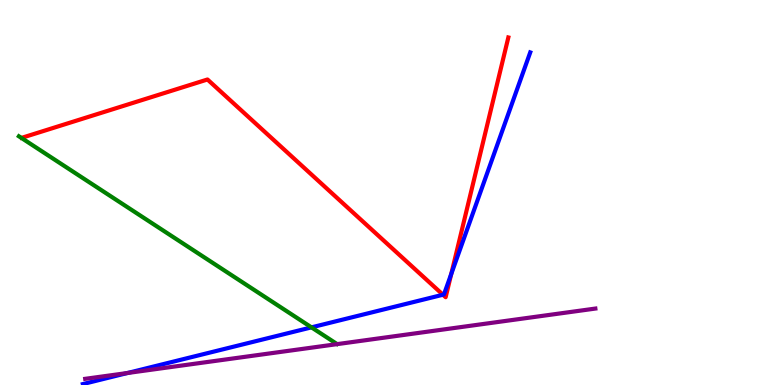[{'lines': ['blue', 'red'], 'intersections': [{'x': 5.72, 'y': 2.34}, {'x': 5.82, 'y': 2.88}]}, {'lines': ['green', 'red'], 'intersections': []}, {'lines': ['purple', 'red'], 'intersections': []}, {'lines': ['blue', 'green'], 'intersections': [{'x': 4.02, 'y': 1.5}]}, {'lines': ['blue', 'purple'], 'intersections': [{'x': 1.65, 'y': 0.312}]}, {'lines': ['green', 'purple'], 'intersections': []}]